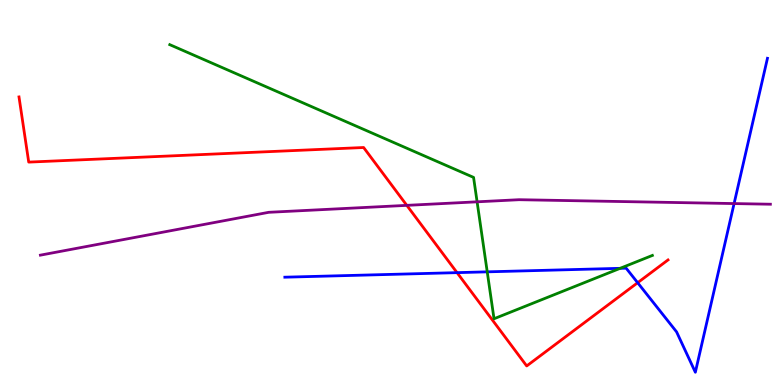[{'lines': ['blue', 'red'], 'intersections': [{'x': 5.9, 'y': 2.92}, {'x': 8.23, 'y': 2.66}]}, {'lines': ['green', 'red'], 'intersections': []}, {'lines': ['purple', 'red'], 'intersections': [{'x': 5.25, 'y': 4.67}]}, {'lines': ['blue', 'green'], 'intersections': [{'x': 6.29, 'y': 2.94}, {'x': 8.0, 'y': 3.03}]}, {'lines': ['blue', 'purple'], 'intersections': [{'x': 9.47, 'y': 4.71}]}, {'lines': ['green', 'purple'], 'intersections': [{'x': 6.16, 'y': 4.76}]}]